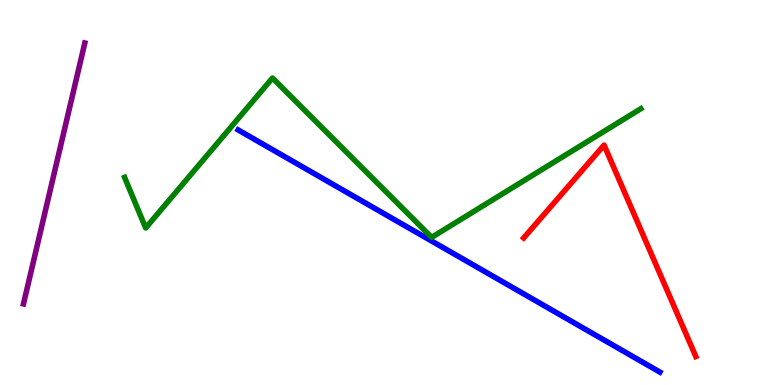[{'lines': ['blue', 'red'], 'intersections': []}, {'lines': ['green', 'red'], 'intersections': []}, {'lines': ['purple', 'red'], 'intersections': []}, {'lines': ['blue', 'green'], 'intersections': []}, {'lines': ['blue', 'purple'], 'intersections': []}, {'lines': ['green', 'purple'], 'intersections': []}]